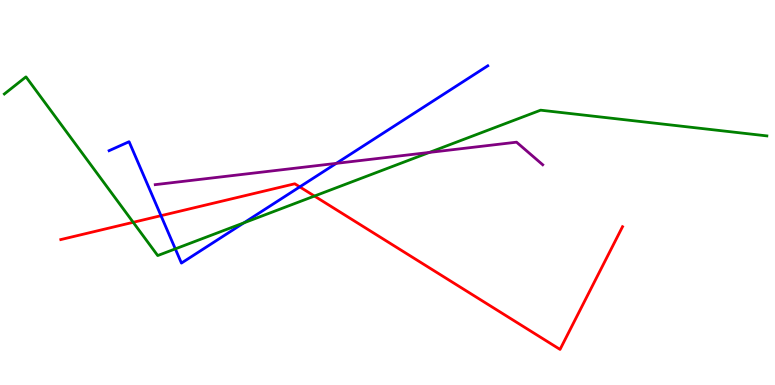[{'lines': ['blue', 'red'], 'intersections': [{'x': 2.08, 'y': 4.4}, {'x': 3.87, 'y': 5.15}]}, {'lines': ['green', 'red'], 'intersections': [{'x': 1.72, 'y': 4.23}, {'x': 4.06, 'y': 4.91}]}, {'lines': ['purple', 'red'], 'intersections': []}, {'lines': ['blue', 'green'], 'intersections': [{'x': 2.26, 'y': 3.54}, {'x': 3.15, 'y': 4.21}]}, {'lines': ['blue', 'purple'], 'intersections': [{'x': 4.34, 'y': 5.76}]}, {'lines': ['green', 'purple'], 'intersections': [{'x': 5.54, 'y': 6.04}]}]